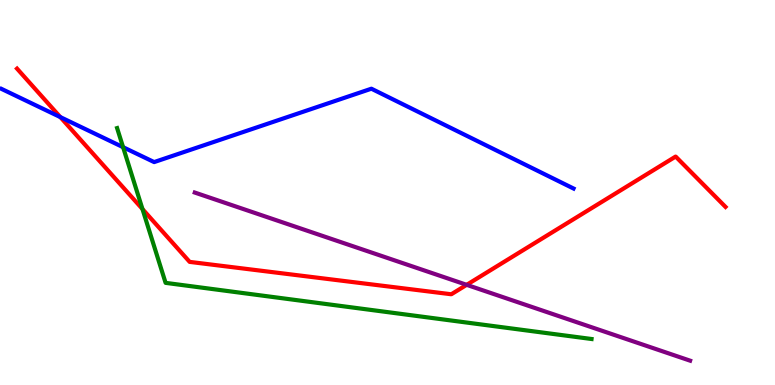[{'lines': ['blue', 'red'], 'intersections': [{'x': 0.778, 'y': 6.96}]}, {'lines': ['green', 'red'], 'intersections': [{'x': 1.84, 'y': 4.57}]}, {'lines': ['purple', 'red'], 'intersections': [{'x': 6.02, 'y': 2.6}]}, {'lines': ['blue', 'green'], 'intersections': [{'x': 1.59, 'y': 6.18}]}, {'lines': ['blue', 'purple'], 'intersections': []}, {'lines': ['green', 'purple'], 'intersections': []}]